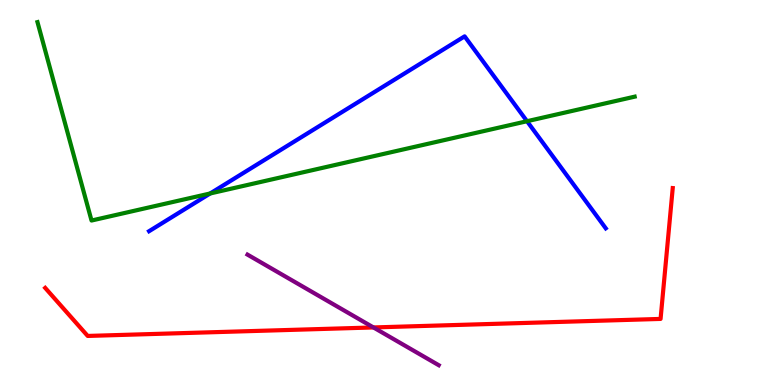[{'lines': ['blue', 'red'], 'intersections': []}, {'lines': ['green', 'red'], 'intersections': []}, {'lines': ['purple', 'red'], 'intersections': [{'x': 4.82, 'y': 1.49}]}, {'lines': ['blue', 'green'], 'intersections': [{'x': 2.71, 'y': 4.97}, {'x': 6.8, 'y': 6.85}]}, {'lines': ['blue', 'purple'], 'intersections': []}, {'lines': ['green', 'purple'], 'intersections': []}]